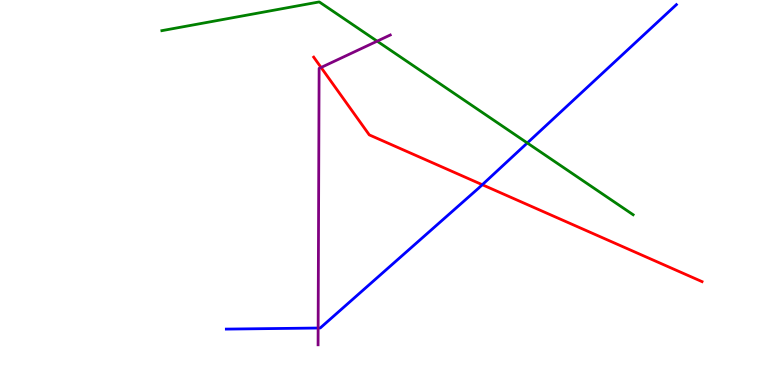[{'lines': ['blue', 'red'], 'intersections': [{'x': 6.22, 'y': 5.2}]}, {'lines': ['green', 'red'], 'intersections': []}, {'lines': ['purple', 'red'], 'intersections': [{'x': 4.14, 'y': 8.25}]}, {'lines': ['blue', 'green'], 'intersections': [{'x': 6.8, 'y': 6.29}]}, {'lines': ['blue', 'purple'], 'intersections': [{'x': 4.1, 'y': 1.48}]}, {'lines': ['green', 'purple'], 'intersections': [{'x': 4.87, 'y': 8.93}]}]